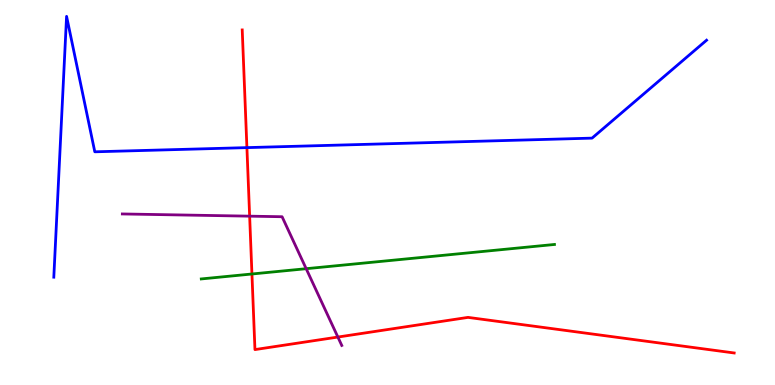[{'lines': ['blue', 'red'], 'intersections': [{'x': 3.19, 'y': 6.17}]}, {'lines': ['green', 'red'], 'intersections': [{'x': 3.25, 'y': 2.88}]}, {'lines': ['purple', 'red'], 'intersections': [{'x': 3.22, 'y': 4.39}, {'x': 4.36, 'y': 1.25}]}, {'lines': ['blue', 'green'], 'intersections': []}, {'lines': ['blue', 'purple'], 'intersections': []}, {'lines': ['green', 'purple'], 'intersections': [{'x': 3.95, 'y': 3.02}]}]